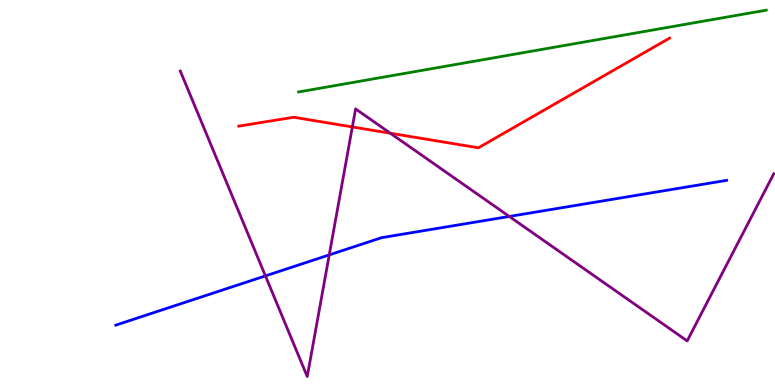[{'lines': ['blue', 'red'], 'intersections': []}, {'lines': ['green', 'red'], 'intersections': []}, {'lines': ['purple', 'red'], 'intersections': [{'x': 4.55, 'y': 6.7}, {'x': 5.04, 'y': 6.54}]}, {'lines': ['blue', 'green'], 'intersections': []}, {'lines': ['blue', 'purple'], 'intersections': [{'x': 3.42, 'y': 2.83}, {'x': 4.25, 'y': 3.38}, {'x': 6.57, 'y': 4.38}]}, {'lines': ['green', 'purple'], 'intersections': []}]